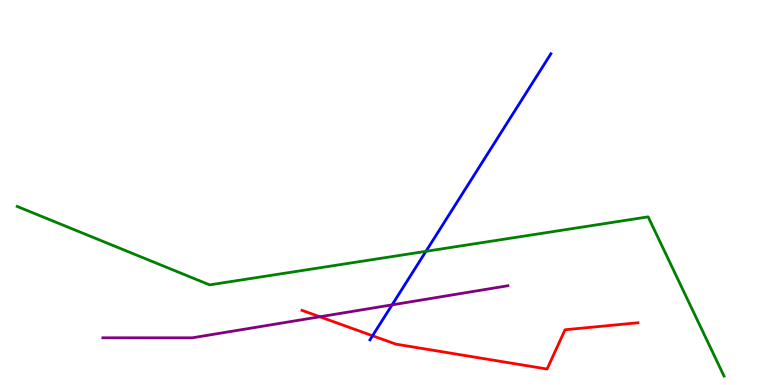[{'lines': ['blue', 'red'], 'intersections': [{'x': 4.81, 'y': 1.28}]}, {'lines': ['green', 'red'], 'intersections': []}, {'lines': ['purple', 'red'], 'intersections': [{'x': 4.13, 'y': 1.77}]}, {'lines': ['blue', 'green'], 'intersections': [{'x': 5.5, 'y': 3.47}]}, {'lines': ['blue', 'purple'], 'intersections': [{'x': 5.06, 'y': 2.08}]}, {'lines': ['green', 'purple'], 'intersections': []}]